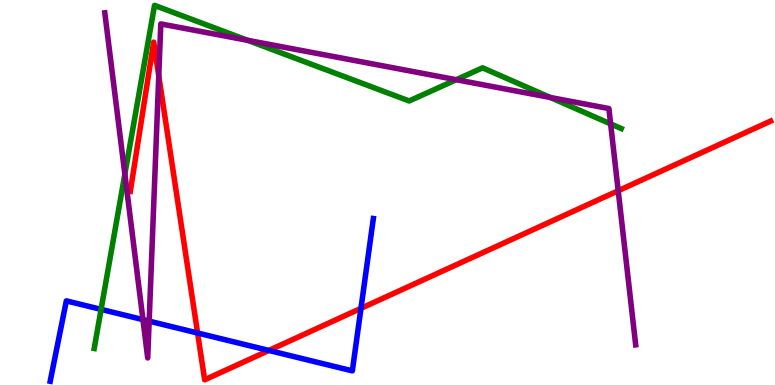[{'lines': ['blue', 'red'], 'intersections': [{'x': 2.55, 'y': 1.35}, {'x': 3.47, 'y': 0.898}, {'x': 4.66, 'y': 1.99}]}, {'lines': ['green', 'red'], 'intersections': []}, {'lines': ['purple', 'red'], 'intersections': [{'x': 2.05, 'y': 8.03}, {'x': 7.98, 'y': 5.05}]}, {'lines': ['blue', 'green'], 'intersections': [{'x': 1.3, 'y': 1.96}]}, {'lines': ['blue', 'purple'], 'intersections': [{'x': 1.84, 'y': 1.7}, {'x': 1.92, 'y': 1.66}]}, {'lines': ['green', 'purple'], 'intersections': [{'x': 1.61, 'y': 5.48}, {'x': 3.19, 'y': 8.95}, {'x': 5.89, 'y': 7.93}, {'x': 7.1, 'y': 7.47}, {'x': 7.88, 'y': 6.78}]}]